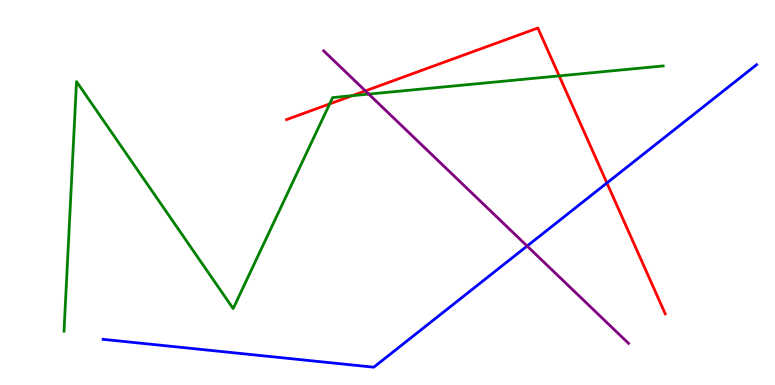[{'lines': ['blue', 'red'], 'intersections': [{'x': 7.83, 'y': 5.25}]}, {'lines': ['green', 'red'], 'intersections': [{'x': 4.25, 'y': 7.3}, {'x': 4.54, 'y': 7.51}, {'x': 7.22, 'y': 8.03}]}, {'lines': ['purple', 'red'], 'intersections': [{'x': 4.71, 'y': 7.64}]}, {'lines': ['blue', 'green'], 'intersections': []}, {'lines': ['blue', 'purple'], 'intersections': [{'x': 6.8, 'y': 3.61}]}, {'lines': ['green', 'purple'], 'intersections': [{'x': 4.76, 'y': 7.56}]}]